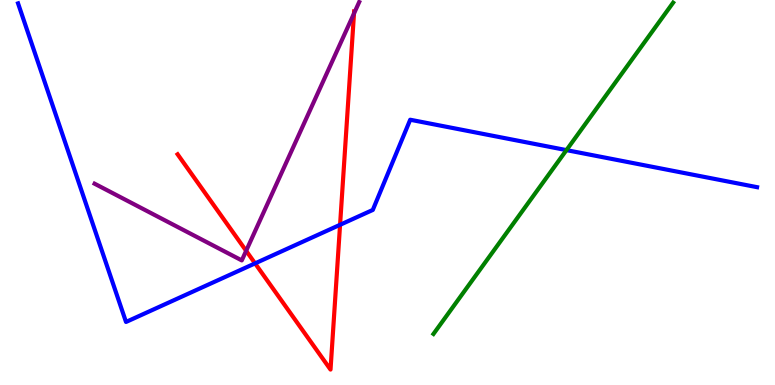[{'lines': ['blue', 'red'], 'intersections': [{'x': 3.29, 'y': 3.16}, {'x': 4.39, 'y': 4.16}]}, {'lines': ['green', 'red'], 'intersections': []}, {'lines': ['purple', 'red'], 'intersections': [{'x': 3.18, 'y': 3.49}, {'x': 4.57, 'y': 9.65}]}, {'lines': ['blue', 'green'], 'intersections': [{'x': 7.31, 'y': 6.1}]}, {'lines': ['blue', 'purple'], 'intersections': []}, {'lines': ['green', 'purple'], 'intersections': []}]